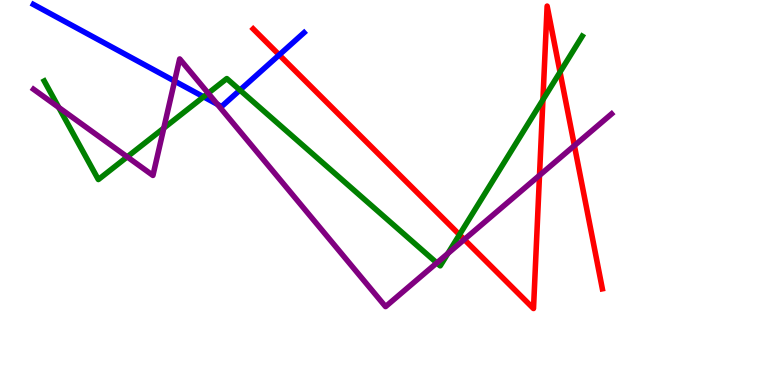[{'lines': ['blue', 'red'], 'intersections': [{'x': 3.6, 'y': 8.57}]}, {'lines': ['green', 'red'], 'intersections': [{'x': 5.93, 'y': 3.9}, {'x': 7.01, 'y': 7.41}, {'x': 7.23, 'y': 8.13}]}, {'lines': ['purple', 'red'], 'intersections': [{'x': 5.99, 'y': 3.78}, {'x': 6.96, 'y': 5.45}, {'x': 7.41, 'y': 6.22}]}, {'lines': ['blue', 'green'], 'intersections': [{'x': 2.63, 'y': 7.48}, {'x': 3.1, 'y': 7.66}]}, {'lines': ['blue', 'purple'], 'intersections': [{'x': 2.25, 'y': 7.89}, {'x': 2.81, 'y': 7.29}]}, {'lines': ['green', 'purple'], 'intersections': [{'x': 0.758, 'y': 7.21}, {'x': 1.64, 'y': 5.93}, {'x': 2.11, 'y': 6.67}, {'x': 2.69, 'y': 7.58}, {'x': 5.64, 'y': 3.17}, {'x': 5.78, 'y': 3.42}]}]